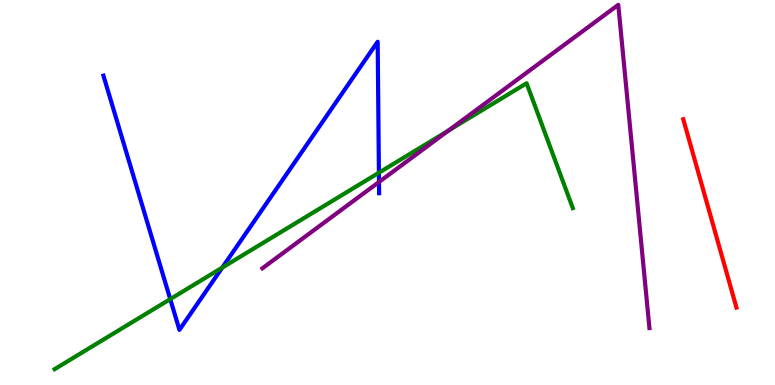[{'lines': ['blue', 'red'], 'intersections': []}, {'lines': ['green', 'red'], 'intersections': []}, {'lines': ['purple', 'red'], 'intersections': []}, {'lines': ['blue', 'green'], 'intersections': [{'x': 2.2, 'y': 2.23}, {'x': 2.87, 'y': 3.05}, {'x': 4.89, 'y': 5.51}]}, {'lines': ['blue', 'purple'], 'intersections': [{'x': 4.89, 'y': 5.27}]}, {'lines': ['green', 'purple'], 'intersections': [{'x': 5.79, 'y': 6.61}]}]